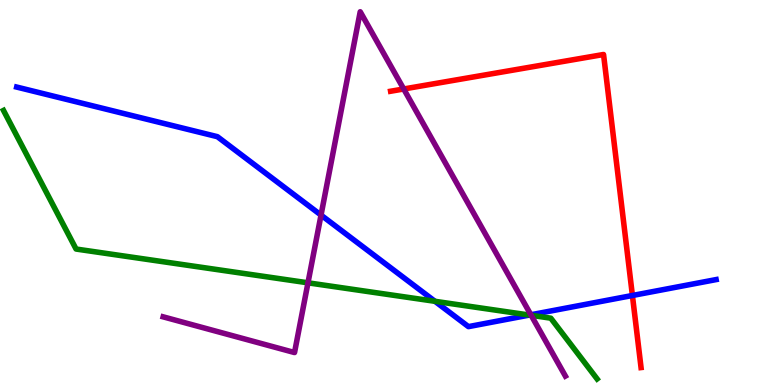[{'lines': ['blue', 'red'], 'intersections': [{'x': 8.16, 'y': 2.32}]}, {'lines': ['green', 'red'], 'intersections': []}, {'lines': ['purple', 'red'], 'intersections': [{'x': 5.21, 'y': 7.69}]}, {'lines': ['blue', 'green'], 'intersections': [{'x': 5.61, 'y': 2.17}, {'x': 6.83, 'y': 1.82}]}, {'lines': ['blue', 'purple'], 'intersections': [{'x': 4.14, 'y': 4.41}, {'x': 6.85, 'y': 1.82}]}, {'lines': ['green', 'purple'], 'intersections': [{'x': 3.97, 'y': 2.65}, {'x': 6.85, 'y': 1.81}]}]